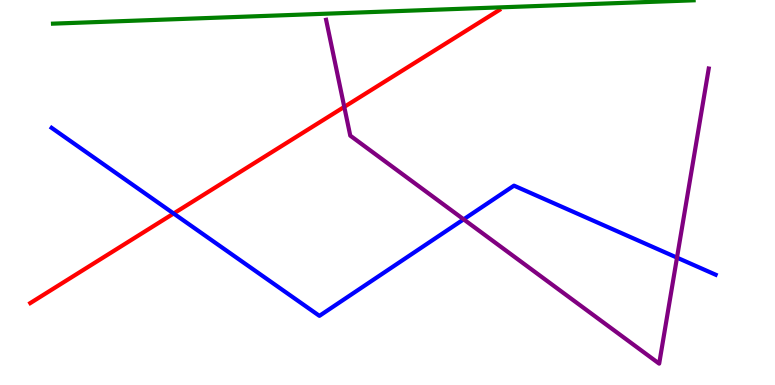[{'lines': ['blue', 'red'], 'intersections': [{'x': 2.24, 'y': 4.45}]}, {'lines': ['green', 'red'], 'intersections': []}, {'lines': ['purple', 'red'], 'intersections': [{'x': 4.44, 'y': 7.22}]}, {'lines': ['blue', 'green'], 'intersections': []}, {'lines': ['blue', 'purple'], 'intersections': [{'x': 5.98, 'y': 4.3}, {'x': 8.74, 'y': 3.31}]}, {'lines': ['green', 'purple'], 'intersections': []}]